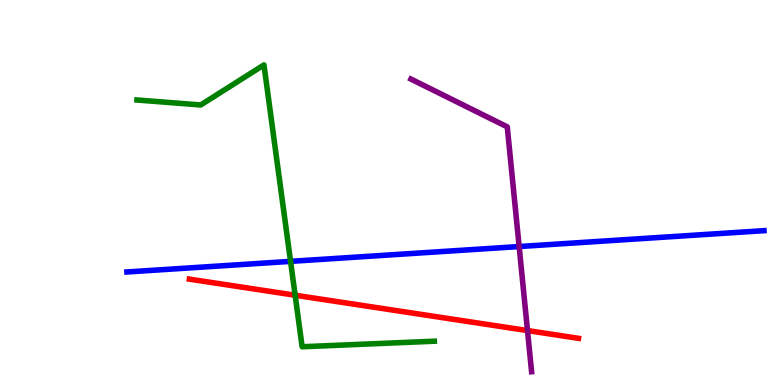[{'lines': ['blue', 'red'], 'intersections': []}, {'lines': ['green', 'red'], 'intersections': [{'x': 3.81, 'y': 2.33}]}, {'lines': ['purple', 'red'], 'intersections': [{'x': 6.81, 'y': 1.41}]}, {'lines': ['blue', 'green'], 'intersections': [{'x': 3.75, 'y': 3.21}]}, {'lines': ['blue', 'purple'], 'intersections': [{'x': 6.7, 'y': 3.6}]}, {'lines': ['green', 'purple'], 'intersections': []}]